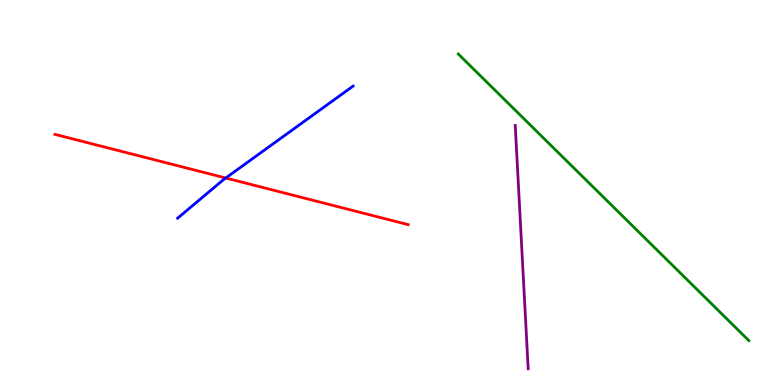[{'lines': ['blue', 'red'], 'intersections': [{'x': 2.91, 'y': 5.38}]}, {'lines': ['green', 'red'], 'intersections': []}, {'lines': ['purple', 'red'], 'intersections': []}, {'lines': ['blue', 'green'], 'intersections': []}, {'lines': ['blue', 'purple'], 'intersections': []}, {'lines': ['green', 'purple'], 'intersections': []}]